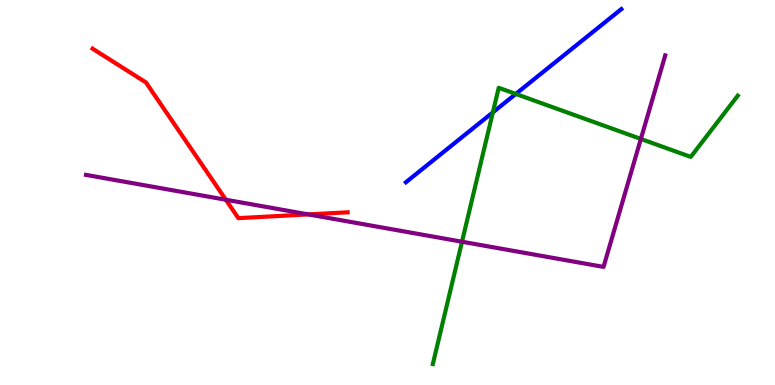[{'lines': ['blue', 'red'], 'intersections': []}, {'lines': ['green', 'red'], 'intersections': []}, {'lines': ['purple', 'red'], 'intersections': [{'x': 2.91, 'y': 4.81}, {'x': 3.98, 'y': 4.43}]}, {'lines': ['blue', 'green'], 'intersections': [{'x': 6.36, 'y': 7.08}, {'x': 6.66, 'y': 7.56}]}, {'lines': ['blue', 'purple'], 'intersections': []}, {'lines': ['green', 'purple'], 'intersections': [{'x': 5.96, 'y': 3.72}, {'x': 8.27, 'y': 6.39}]}]